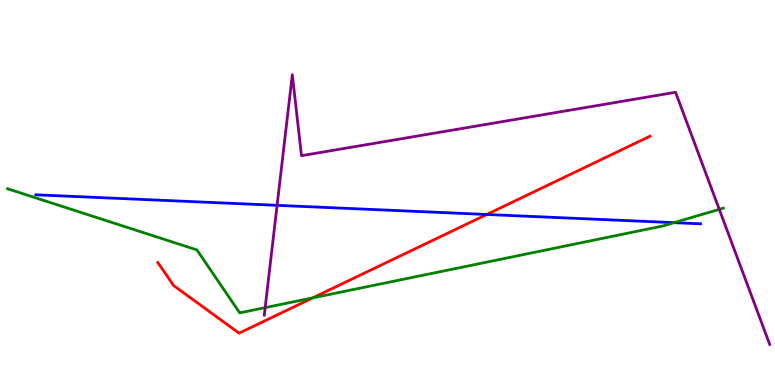[{'lines': ['blue', 'red'], 'intersections': [{'x': 6.28, 'y': 4.43}]}, {'lines': ['green', 'red'], 'intersections': [{'x': 4.04, 'y': 2.26}]}, {'lines': ['purple', 'red'], 'intersections': []}, {'lines': ['blue', 'green'], 'intersections': [{'x': 8.7, 'y': 4.22}]}, {'lines': ['blue', 'purple'], 'intersections': [{'x': 3.58, 'y': 4.67}]}, {'lines': ['green', 'purple'], 'intersections': [{'x': 3.42, 'y': 2.01}, {'x': 9.28, 'y': 4.56}]}]